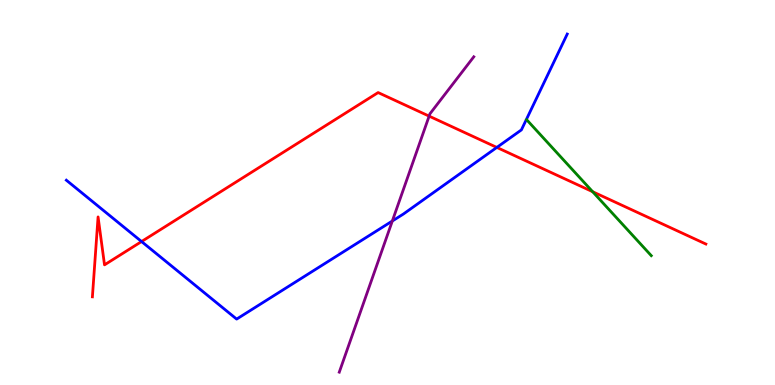[{'lines': ['blue', 'red'], 'intersections': [{'x': 1.83, 'y': 3.73}, {'x': 6.41, 'y': 6.17}]}, {'lines': ['green', 'red'], 'intersections': [{'x': 7.65, 'y': 5.02}]}, {'lines': ['purple', 'red'], 'intersections': [{'x': 5.54, 'y': 6.98}]}, {'lines': ['blue', 'green'], 'intersections': []}, {'lines': ['blue', 'purple'], 'intersections': [{'x': 5.06, 'y': 4.26}]}, {'lines': ['green', 'purple'], 'intersections': []}]